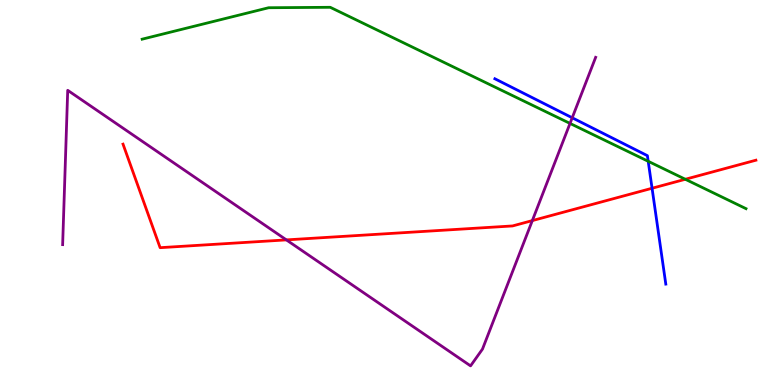[{'lines': ['blue', 'red'], 'intersections': [{'x': 8.41, 'y': 5.11}]}, {'lines': ['green', 'red'], 'intersections': [{'x': 8.84, 'y': 5.34}]}, {'lines': ['purple', 'red'], 'intersections': [{'x': 3.7, 'y': 3.77}, {'x': 6.87, 'y': 4.27}]}, {'lines': ['blue', 'green'], 'intersections': [{'x': 8.36, 'y': 5.81}]}, {'lines': ['blue', 'purple'], 'intersections': [{'x': 7.38, 'y': 6.94}]}, {'lines': ['green', 'purple'], 'intersections': [{'x': 7.36, 'y': 6.79}]}]